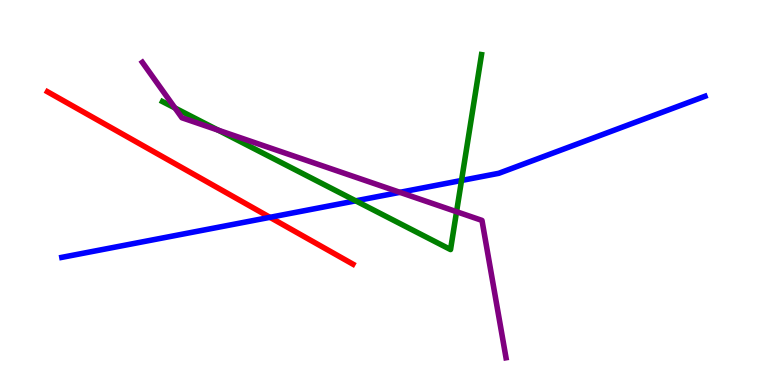[{'lines': ['blue', 'red'], 'intersections': [{'x': 3.48, 'y': 4.36}]}, {'lines': ['green', 'red'], 'intersections': []}, {'lines': ['purple', 'red'], 'intersections': []}, {'lines': ['blue', 'green'], 'intersections': [{'x': 4.59, 'y': 4.78}, {'x': 5.96, 'y': 5.31}]}, {'lines': ['blue', 'purple'], 'intersections': [{'x': 5.16, 'y': 5.0}]}, {'lines': ['green', 'purple'], 'intersections': [{'x': 2.26, 'y': 7.2}, {'x': 2.81, 'y': 6.62}, {'x': 5.89, 'y': 4.5}]}]